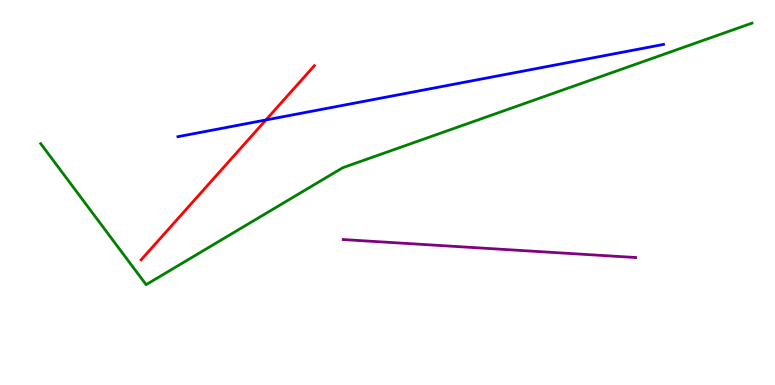[{'lines': ['blue', 'red'], 'intersections': [{'x': 3.43, 'y': 6.88}]}, {'lines': ['green', 'red'], 'intersections': []}, {'lines': ['purple', 'red'], 'intersections': []}, {'lines': ['blue', 'green'], 'intersections': []}, {'lines': ['blue', 'purple'], 'intersections': []}, {'lines': ['green', 'purple'], 'intersections': []}]